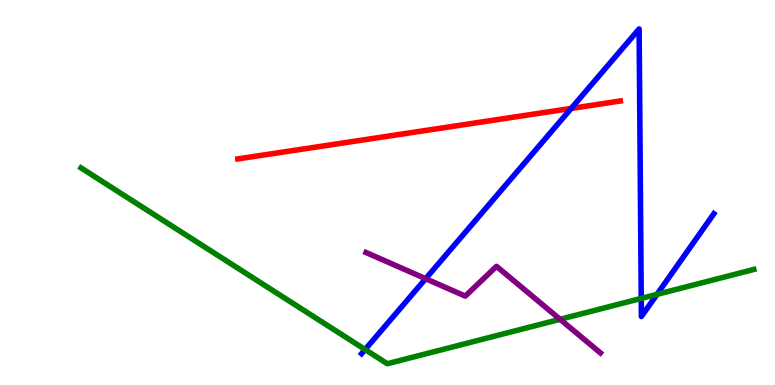[{'lines': ['blue', 'red'], 'intersections': [{'x': 7.37, 'y': 7.18}]}, {'lines': ['green', 'red'], 'intersections': []}, {'lines': ['purple', 'red'], 'intersections': []}, {'lines': ['blue', 'green'], 'intersections': [{'x': 4.71, 'y': 0.921}, {'x': 8.27, 'y': 2.25}, {'x': 8.48, 'y': 2.35}]}, {'lines': ['blue', 'purple'], 'intersections': [{'x': 5.49, 'y': 2.76}]}, {'lines': ['green', 'purple'], 'intersections': [{'x': 7.23, 'y': 1.71}]}]